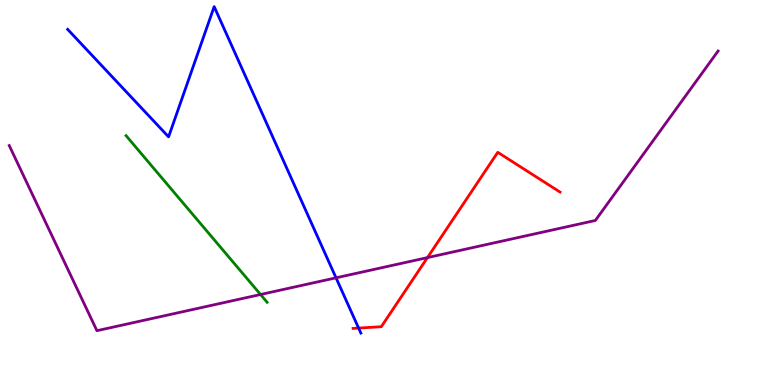[{'lines': ['blue', 'red'], 'intersections': [{'x': 4.63, 'y': 1.48}]}, {'lines': ['green', 'red'], 'intersections': []}, {'lines': ['purple', 'red'], 'intersections': [{'x': 5.52, 'y': 3.31}]}, {'lines': ['blue', 'green'], 'intersections': []}, {'lines': ['blue', 'purple'], 'intersections': [{'x': 4.34, 'y': 2.78}]}, {'lines': ['green', 'purple'], 'intersections': [{'x': 3.36, 'y': 2.35}]}]